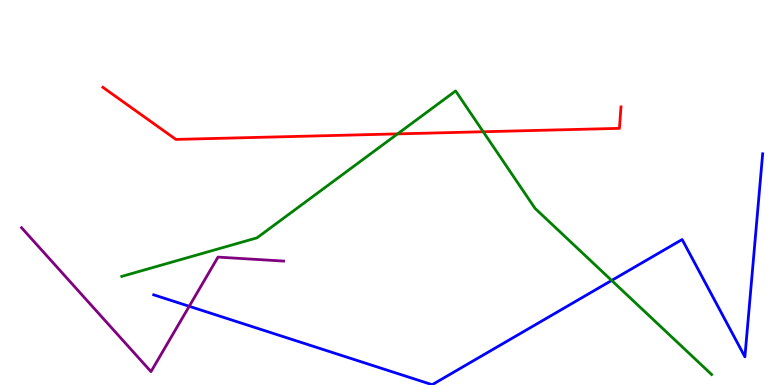[{'lines': ['blue', 'red'], 'intersections': []}, {'lines': ['green', 'red'], 'intersections': [{'x': 5.13, 'y': 6.52}, {'x': 6.24, 'y': 6.58}]}, {'lines': ['purple', 'red'], 'intersections': []}, {'lines': ['blue', 'green'], 'intersections': [{'x': 7.89, 'y': 2.72}]}, {'lines': ['blue', 'purple'], 'intersections': [{'x': 2.44, 'y': 2.04}]}, {'lines': ['green', 'purple'], 'intersections': []}]